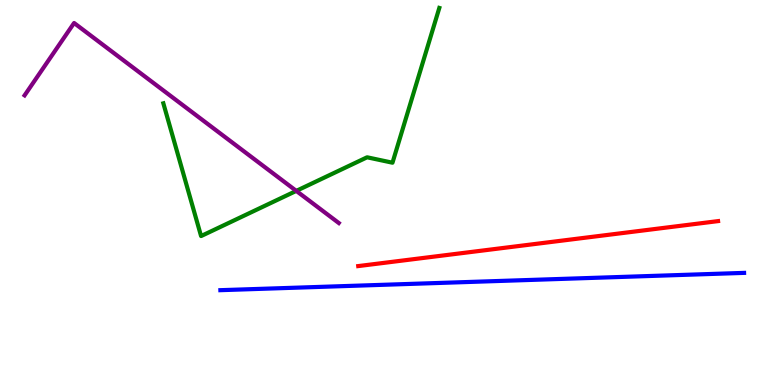[{'lines': ['blue', 'red'], 'intersections': []}, {'lines': ['green', 'red'], 'intersections': []}, {'lines': ['purple', 'red'], 'intersections': []}, {'lines': ['blue', 'green'], 'intersections': []}, {'lines': ['blue', 'purple'], 'intersections': []}, {'lines': ['green', 'purple'], 'intersections': [{'x': 3.82, 'y': 5.04}]}]